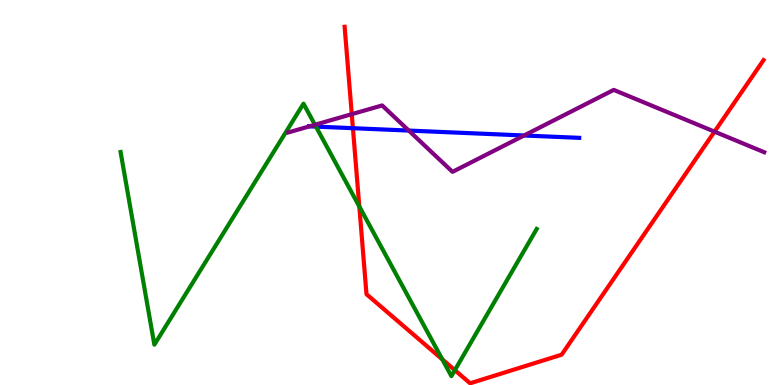[{'lines': ['blue', 'red'], 'intersections': [{'x': 4.55, 'y': 6.67}]}, {'lines': ['green', 'red'], 'intersections': [{'x': 4.64, 'y': 4.64}, {'x': 5.71, 'y': 0.665}, {'x': 5.87, 'y': 0.385}]}, {'lines': ['purple', 'red'], 'intersections': [{'x': 4.54, 'y': 7.03}, {'x': 9.22, 'y': 6.58}]}, {'lines': ['blue', 'green'], 'intersections': [{'x': 4.08, 'y': 6.71}]}, {'lines': ['blue', 'purple'], 'intersections': [{'x': 3.99, 'y': 6.72}, {'x': 5.27, 'y': 6.61}, {'x': 6.76, 'y': 6.48}]}, {'lines': ['green', 'purple'], 'intersections': [{'x': 4.06, 'y': 6.76}]}]